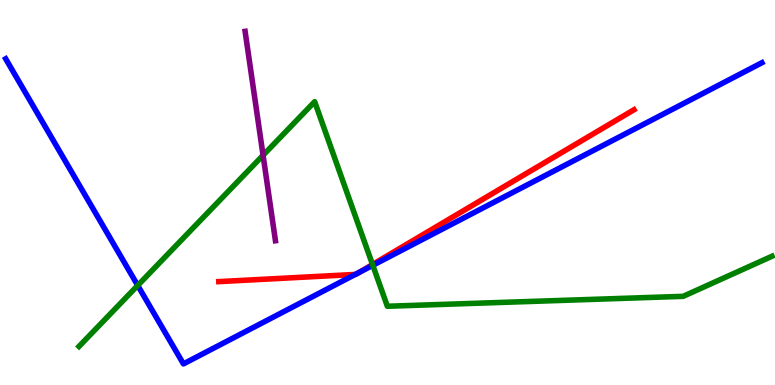[{'lines': ['blue', 'red'], 'intersections': [{'x': 4.58, 'y': 2.87}, {'x': 4.64, 'y': 2.93}]}, {'lines': ['green', 'red'], 'intersections': [{'x': 4.81, 'y': 3.13}]}, {'lines': ['purple', 'red'], 'intersections': []}, {'lines': ['blue', 'green'], 'intersections': [{'x': 1.78, 'y': 2.59}, {'x': 4.81, 'y': 3.11}]}, {'lines': ['blue', 'purple'], 'intersections': []}, {'lines': ['green', 'purple'], 'intersections': [{'x': 3.39, 'y': 5.97}]}]